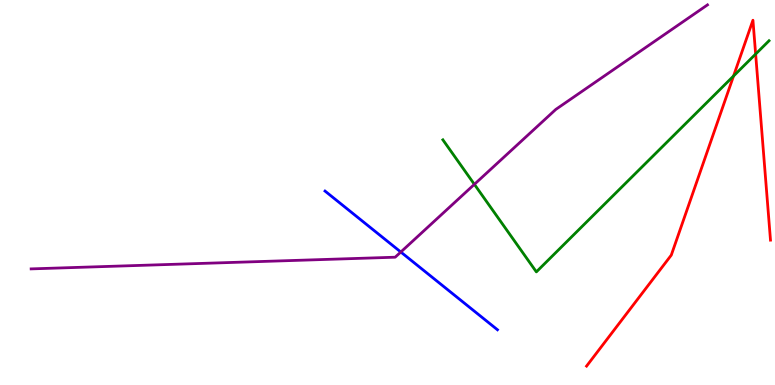[{'lines': ['blue', 'red'], 'intersections': []}, {'lines': ['green', 'red'], 'intersections': [{'x': 9.47, 'y': 8.03}, {'x': 9.75, 'y': 8.6}]}, {'lines': ['purple', 'red'], 'intersections': []}, {'lines': ['blue', 'green'], 'intersections': []}, {'lines': ['blue', 'purple'], 'intersections': [{'x': 5.17, 'y': 3.45}]}, {'lines': ['green', 'purple'], 'intersections': [{'x': 6.12, 'y': 5.21}]}]